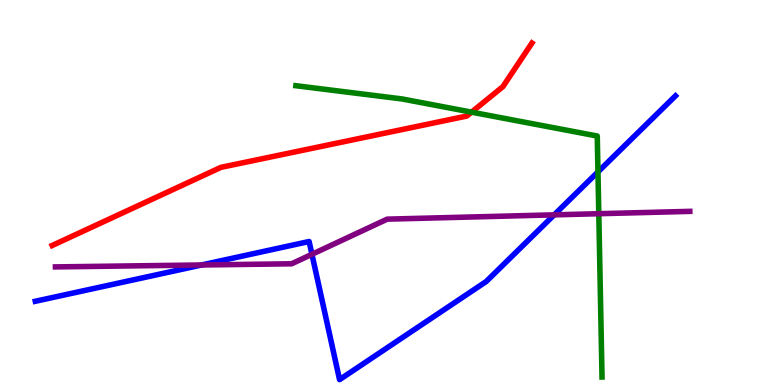[{'lines': ['blue', 'red'], 'intersections': []}, {'lines': ['green', 'red'], 'intersections': [{'x': 6.08, 'y': 7.09}]}, {'lines': ['purple', 'red'], 'intersections': []}, {'lines': ['blue', 'green'], 'intersections': [{'x': 7.72, 'y': 5.53}]}, {'lines': ['blue', 'purple'], 'intersections': [{'x': 2.6, 'y': 3.12}, {'x': 4.02, 'y': 3.39}, {'x': 7.15, 'y': 4.42}]}, {'lines': ['green', 'purple'], 'intersections': [{'x': 7.73, 'y': 4.45}]}]